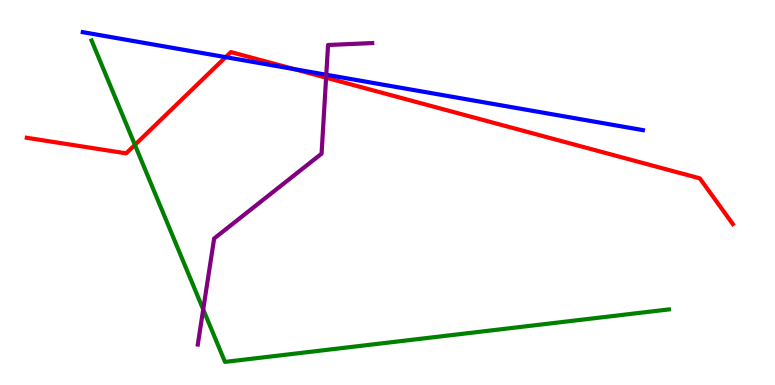[{'lines': ['blue', 'red'], 'intersections': [{'x': 2.91, 'y': 8.52}, {'x': 3.8, 'y': 8.2}]}, {'lines': ['green', 'red'], 'intersections': [{'x': 1.74, 'y': 6.24}]}, {'lines': ['purple', 'red'], 'intersections': [{'x': 4.21, 'y': 7.98}]}, {'lines': ['blue', 'green'], 'intersections': []}, {'lines': ['blue', 'purple'], 'intersections': [{'x': 4.21, 'y': 8.06}]}, {'lines': ['green', 'purple'], 'intersections': [{'x': 2.62, 'y': 1.96}]}]